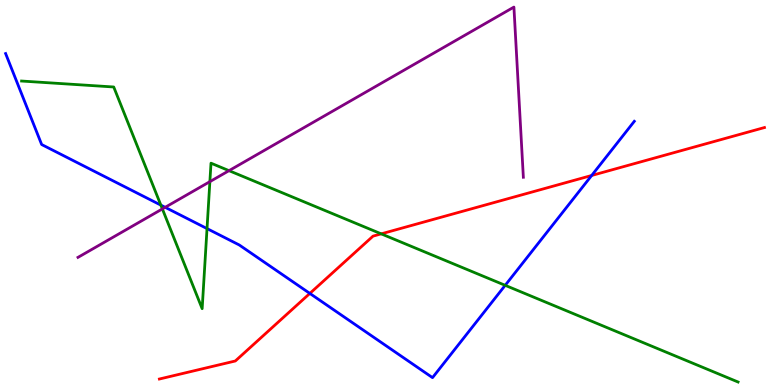[{'lines': ['blue', 'red'], 'intersections': [{'x': 4.0, 'y': 2.38}, {'x': 7.63, 'y': 5.44}]}, {'lines': ['green', 'red'], 'intersections': [{'x': 4.92, 'y': 3.93}]}, {'lines': ['purple', 'red'], 'intersections': []}, {'lines': ['blue', 'green'], 'intersections': [{'x': 2.08, 'y': 4.67}, {'x': 2.67, 'y': 4.06}, {'x': 6.52, 'y': 2.59}]}, {'lines': ['blue', 'purple'], 'intersections': [{'x': 2.13, 'y': 4.62}]}, {'lines': ['green', 'purple'], 'intersections': [{'x': 2.1, 'y': 4.57}, {'x': 2.71, 'y': 5.28}, {'x': 2.95, 'y': 5.57}]}]